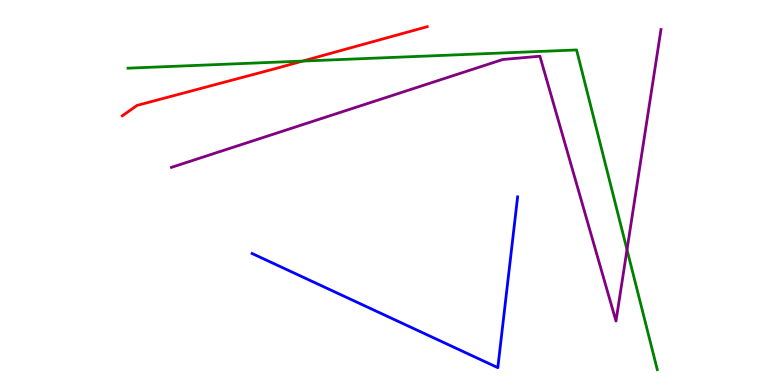[{'lines': ['blue', 'red'], 'intersections': []}, {'lines': ['green', 'red'], 'intersections': [{'x': 3.9, 'y': 8.41}]}, {'lines': ['purple', 'red'], 'intersections': []}, {'lines': ['blue', 'green'], 'intersections': []}, {'lines': ['blue', 'purple'], 'intersections': []}, {'lines': ['green', 'purple'], 'intersections': [{'x': 8.09, 'y': 3.51}]}]